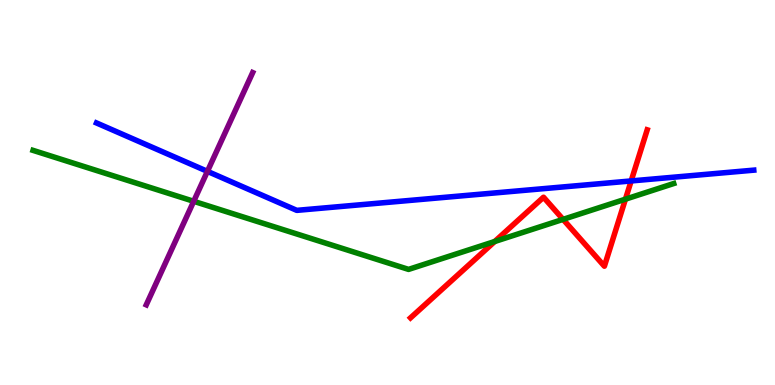[{'lines': ['blue', 'red'], 'intersections': [{'x': 8.14, 'y': 5.3}]}, {'lines': ['green', 'red'], 'intersections': [{'x': 6.38, 'y': 3.73}, {'x': 7.27, 'y': 4.3}, {'x': 8.07, 'y': 4.83}]}, {'lines': ['purple', 'red'], 'intersections': []}, {'lines': ['blue', 'green'], 'intersections': []}, {'lines': ['blue', 'purple'], 'intersections': [{'x': 2.68, 'y': 5.55}]}, {'lines': ['green', 'purple'], 'intersections': [{'x': 2.5, 'y': 4.77}]}]